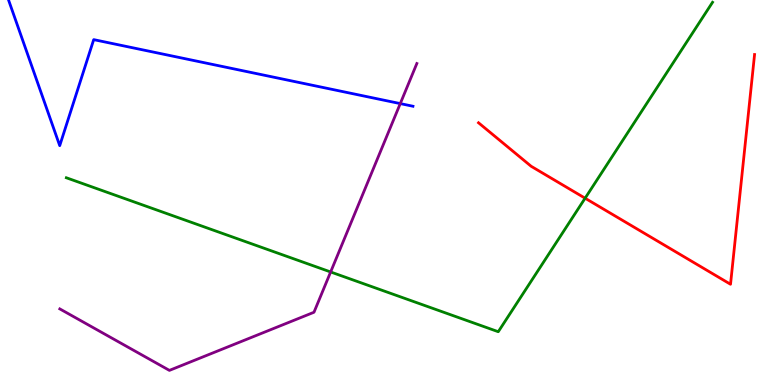[{'lines': ['blue', 'red'], 'intersections': []}, {'lines': ['green', 'red'], 'intersections': [{'x': 7.55, 'y': 4.85}]}, {'lines': ['purple', 'red'], 'intersections': []}, {'lines': ['blue', 'green'], 'intersections': []}, {'lines': ['blue', 'purple'], 'intersections': [{'x': 5.16, 'y': 7.31}]}, {'lines': ['green', 'purple'], 'intersections': [{'x': 4.27, 'y': 2.94}]}]